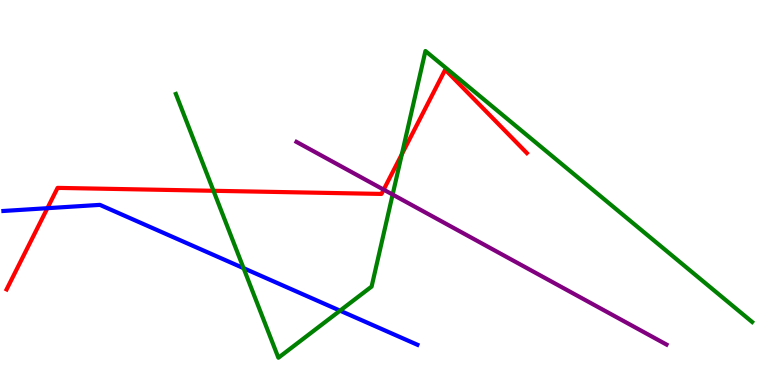[{'lines': ['blue', 'red'], 'intersections': [{'x': 0.612, 'y': 4.59}]}, {'lines': ['green', 'red'], 'intersections': [{'x': 2.75, 'y': 5.04}, {'x': 5.19, 'y': 5.99}]}, {'lines': ['purple', 'red'], 'intersections': [{'x': 4.95, 'y': 5.07}]}, {'lines': ['blue', 'green'], 'intersections': [{'x': 3.14, 'y': 3.03}, {'x': 4.39, 'y': 1.93}]}, {'lines': ['blue', 'purple'], 'intersections': []}, {'lines': ['green', 'purple'], 'intersections': [{'x': 5.07, 'y': 4.95}]}]